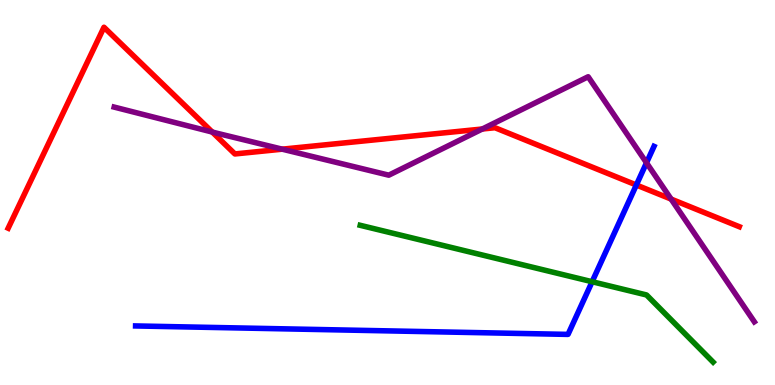[{'lines': ['blue', 'red'], 'intersections': [{'x': 8.21, 'y': 5.19}]}, {'lines': ['green', 'red'], 'intersections': []}, {'lines': ['purple', 'red'], 'intersections': [{'x': 2.74, 'y': 6.57}, {'x': 3.64, 'y': 6.13}, {'x': 6.22, 'y': 6.65}, {'x': 8.66, 'y': 4.83}]}, {'lines': ['blue', 'green'], 'intersections': [{'x': 7.64, 'y': 2.68}]}, {'lines': ['blue', 'purple'], 'intersections': [{'x': 8.34, 'y': 5.77}]}, {'lines': ['green', 'purple'], 'intersections': []}]